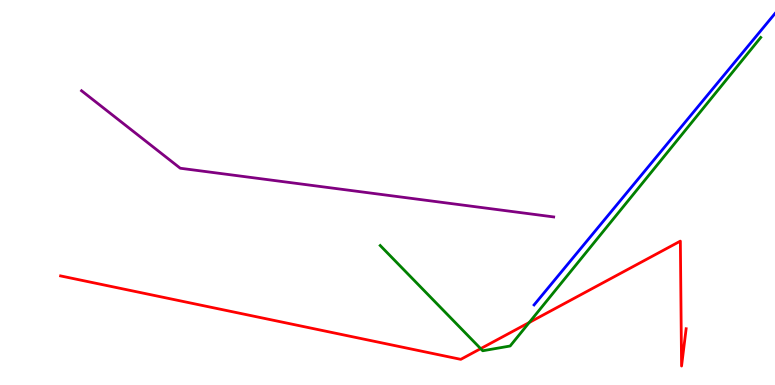[{'lines': ['blue', 'red'], 'intersections': []}, {'lines': ['green', 'red'], 'intersections': [{'x': 6.2, 'y': 0.944}, {'x': 6.83, 'y': 1.62}]}, {'lines': ['purple', 'red'], 'intersections': []}, {'lines': ['blue', 'green'], 'intersections': []}, {'lines': ['blue', 'purple'], 'intersections': []}, {'lines': ['green', 'purple'], 'intersections': []}]